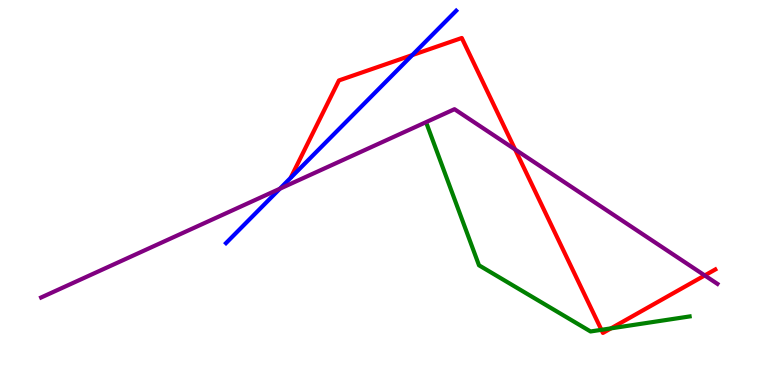[{'lines': ['blue', 'red'], 'intersections': [{'x': 5.32, 'y': 8.57}]}, {'lines': ['green', 'red'], 'intersections': [{'x': 7.76, 'y': 1.43}, {'x': 7.88, 'y': 1.47}]}, {'lines': ['purple', 'red'], 'intersections': [{'x': 6.65, 'y': 6.12}, {'x': 9.09, 'y': 2.85}]}, {'lines': ['blue', 'green'], 'intersections': []}, {'lines': ['blue', 'purple'], 'intersections': [{'x': 3.61, 'y': 5.1}]}, {'lines': ['green', 'purple'], 'intersections': []}]